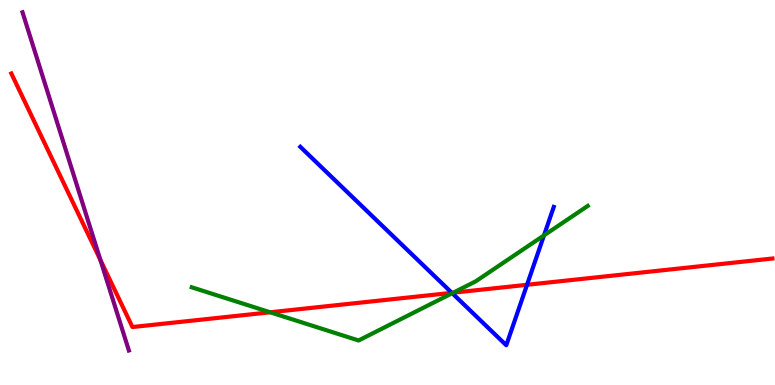[{'lines': ['blue', 'red'], 'intersections': [{'x': 5.83, 'y': 2.39}, {'x': 6.8, 'y': 2.6}]}, {'lines': ['green', 'red'], 'intersections': [{'x': 3.49, 'y': 1.89}, {'x': 5.85, 'y': 2.4}]}, {'lines': ['purple', 'red'], 'intersections': [{'x': 1.3, 'y': 3.25}]}, {'lines': ['blue', 'green'], 'intersections': [{'x': 5.84, 'y': 2.38}, {'x': 7.02, 'y': 3.89}]}, {'lines': ['blue', 'purple'], 'intersections': []}, {'lines': ['green', 'purple'], 'intersections': []}]